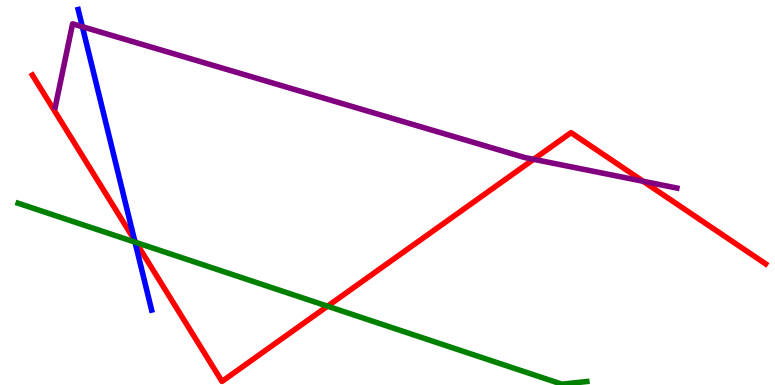[{'lines': ['blue', 'red'], 'intersections': [{'x': 1.74, 'y': 3.76}]}, {'lines': ['green', 'red'], 'intersections': [{'x': 1.75, 'y': 3.7}, {'x': 4.23, 'y': 2.05}]}, {'lines': ['purple', 'red'], 'intersections': [{'x': 6.89, 'y': 5.86}, {'x': 8.3, 'y': 5.29}]}, {'lines': ['blue', 'green'], 'intersections': [{'x': 1.74, 'y': 3.71}]}, {'lines': ['blue', 'purple'], 'intersections': [{'x': 1.06, 'y': 9.31}]}, {'lines': ['green', 'purple'], 'intersections': []}]